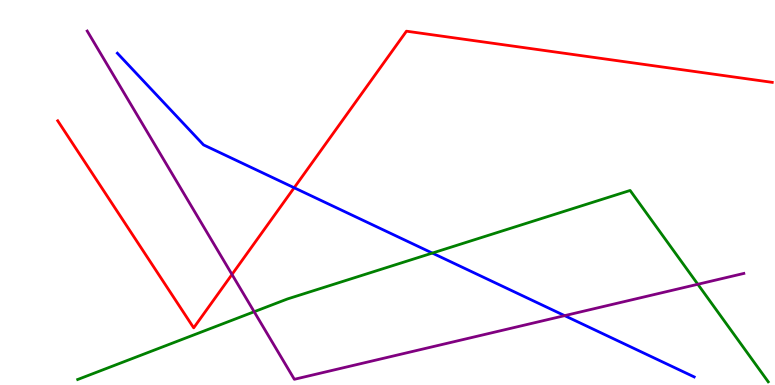[{'lines': ['blue', 'red'], 'intersections': [{'x': 3.8, 'y': 5.12}]}, {'lines': ['green', 'red'], 'intersections': []}, {'lines': ['purple', 'red'], 'intersections': [{'x': 2.99, 'y': 2.87}]}, {'lines': ['blue', 'green'], 'intersections': [{'x': 5.58, 'y': 3.43}]}, {'lines': ['blue', 'purple'], 'intersections': [{'x': 7.29, 'y': 1.8}]}, {'lines': ['green', 'purple'], 'intersections': [{'x': 3.28, 'y': 1.9}, {'x': 9.0, 'y': 2.62}]}]